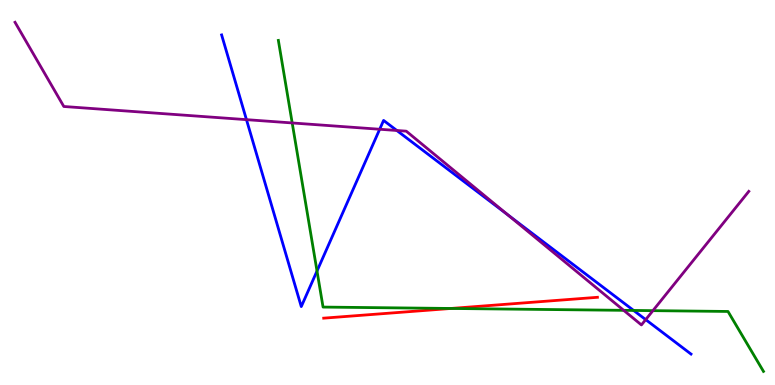[{'lines': ['blue', 'red'], 'intersections': []}, {'lines': ['green', 'red'], 'intersections': [{'x': 5.82, 'y': 1.99}]}, {'lines': ['purple', 'red'], 'intersections': []}, {'lines': ['blue', 'green'], 'intersections': [{'x': 4.09, 'y': 2.96}, {'x': 8.18, 'y': 1.94}]}, {'lines': ['blue', 'purple'], 'intersections': [{'x': 3.18, 'y': 6.89}, {'x': 4.9, 'y': 6.64}, {'x': 5.12, 'y': 6.61}, {'x': 6.55, 'y': 4.42}, {'x': 8.33, 'y': 1.7}]}, {'lines': ['green', 'purple'], 'intersections': [{'x': 3.77, 'y': 6.81}, {'x': 8.05, 'y': 1.94}, {'x': 8.42, 'y': 1.93}]}]